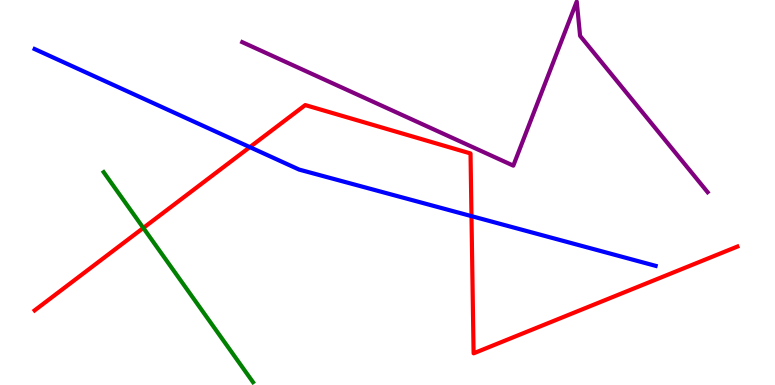[{'lines': ['blue', 'red'], 'intersections': [{'x': 3.22, 'y': 6.18}, {'x': 6.08, 'y': 4.39}]}, {'lines': ['green', 'red'], 'intersections': [{'x': 1.85, 'y': 4.08}]}, {'lines': ['purple', 'red'], 'intersections': []}, {'lines': ['blue', 'green'], 'intersections': []}, {'lines': ['blue', 'purple'], 'intersections': []}, {'lines': ['green', 'purple'], 'intersections': []}]